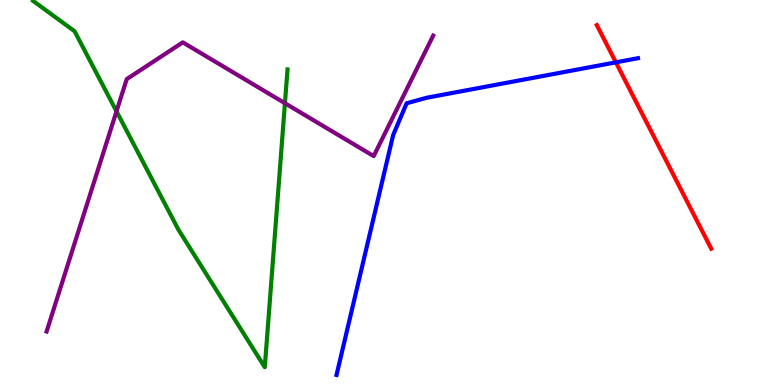[{'lines': ['blue', 'red'], 'intersections': [{'x': 7.95, 'y': 8.38}]}, {'lines': ['green', 'red'], 'intersections': []}, {'lines': ['purple', 'red'], 'intersections': []}, {'lines': ['blue', 'green'], 'intersections': []}, {'lines': ['blue', 'purple'], 'intersections': []}, {'lines': ['green', 'purple'], 'intersections': [{'x': 1.5, 'y': 7.11}, {'x': 3.68, 'y': 7.32}]}]